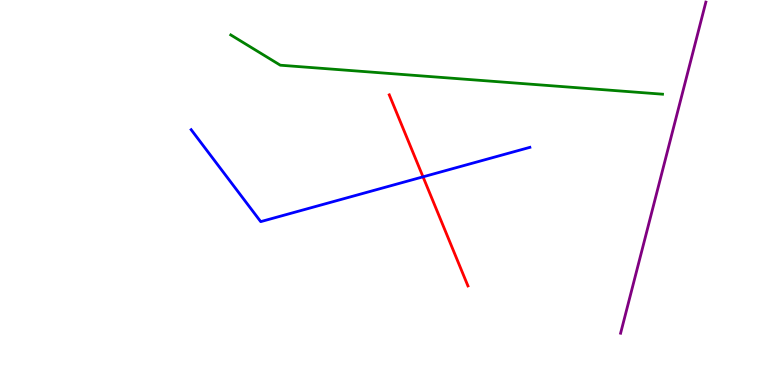[{'lines': ['blue', 'red'], 'intersections': [{'x': 5.46, 'y': 5.41}]}, {'lines': ['green', 'red'], 'intersections': []}, {'lines': ['purple', 'red'], 'intersections': []}, {'lines': ['blue', 'green'], 'intersections': []}, {'lines': ['blue', 'purple'], 'intersections': []}, {'lines': ['green', 'purple'], 'intersections': []}]